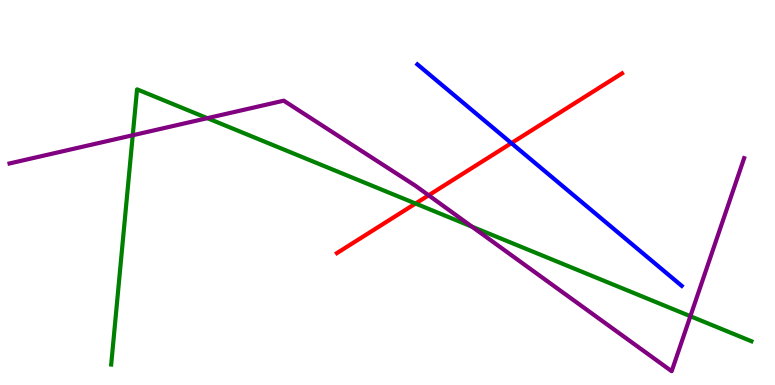[{'lines': ['blue', 'red'], 'intersections': [{'x': 6.6, 'y': 6.28}]}, {'lines': ['green', 'red'], 'intersections': [{'x': 5.36, 'y': 4.71}]}, {'lines': ['purple', 'red'], 'intersections': [{'x': 5.53, 'y': 4.93}]}, {'lines': ['blue', 'green'], 'intersections': []}, {'lines': ['blue', 'purple'], 'intersections': []}, {'lines': ['green', 'purple'], 'intersections': [{'x': 1.71, 'y': 6.49}, {'x': 2.68, 'y': 6.93}, {'x': 6.09, 'y': 4.11}, {'x': 8.91, 'y': 1.79}]}]